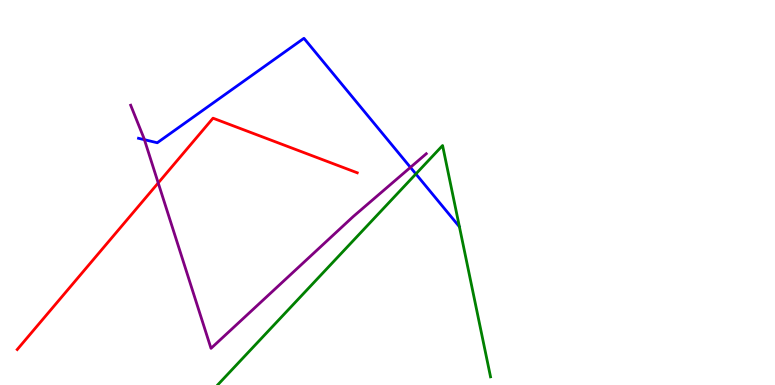[{'lines': ['blue', 'red'], 'intersections': []}, {'lines': ['green', 'red'], 'intersections': []}, {'lines': ['purple', 'red'], 'intersections': [{'x': 2.04, 'y': 5.25}]}, {'lines': ['blue', 'green'], 'intersections': [{'x': 5.37, 'y': 5.48}]}, {'lines': ['blue', 'purple'], 'intersections': [{'x': 1.86, 'y': 6.37}, {'x': 5.3, 'y': 5.65}]}, {'lines': ['green', 'purple'], 'intersections': []}]